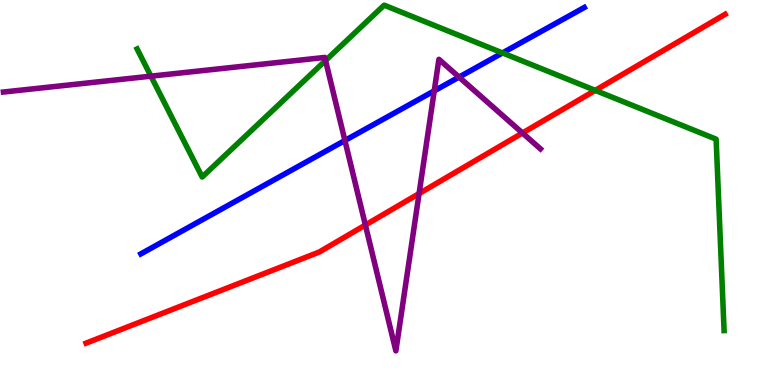[{'lines': ['blue', 'red'], 'intersections': []}, {'lines': ['green', 'red'], 'intersections': [{'x': 7.68, 'y': 7.65}]}, {'lines': ['purple', 'red'], 'intersections': [{'x': 4.71, 'y': 4.16}, {'x': 5.41, 'y': 4.97}, {'x': 6.74, 'y': 6.55}]}, {'lines': ['blue', 'green'], 'intersections': [{'x': 6.48, 'y': 8.63}]}, {'lines': ['blue', 'purple'], 'intersections': [{'x': 4.45, 'y': 6.35}, {'x': 5.6, 'y': 7.64}, {'x': 5.92, 'y': 8.0}]}, {'lines': ['green', 'purple'], 'intersections': [{'x': 1.95, 'y': 8.02}, {'x': 4.2, 'y': 8.43}]}]